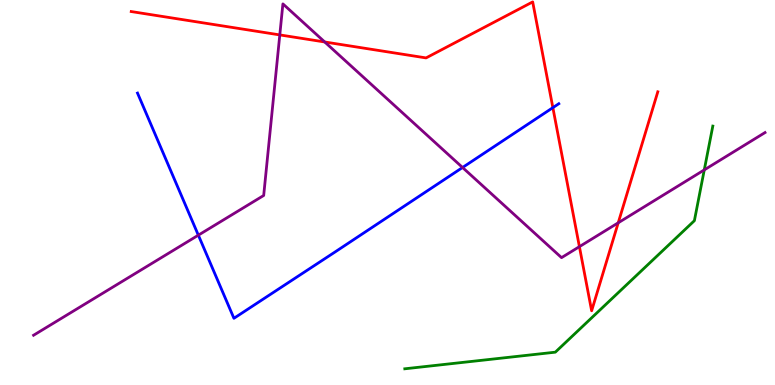[{'lines': ['blue', 'red'], 'intersections': [{'x': 7.13, 'y': 7.2}]}, {'lines': ['green', 'red'], 'intersections': []}, {'lines': ['purple', 'red'], 'intersections': [{'x': 3.61, 'y': 9.09}, {'x': 4.19, 'y': 8.91}, {'x': 7.48, 'y': 3.59}, {'x': 7.98, 'y': 4.21}]}, {'lines': ['blue', 'green'], 'intersections': []}, {'lines': ['blue', 'purple'], 'intersections': [{'x': 2.56, 'y': 3.89}, {'x': 5.97, 'y': 5.65}]}, {'lines': ['green', 'purple'], 'intersections': [{'x': 9.09, 'y': 5.59}]}]